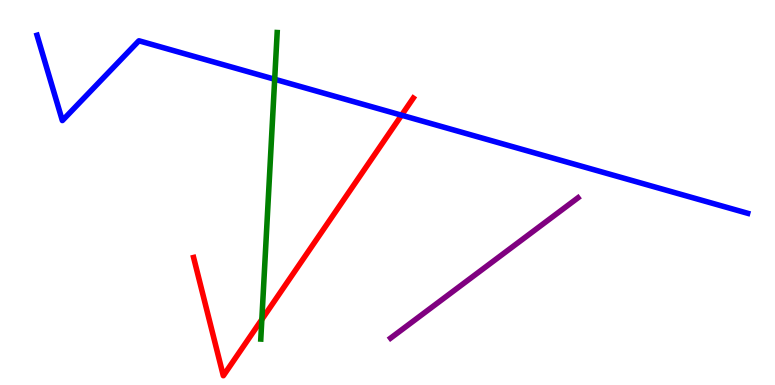[{'lines': ['blue', 'red'], 'intersections': [{'x': 5.18, 'y': 7.01}]}, {'lines': ['green', 'red'], 'intersections': [{'x': 3.38, 'y': 1.7}]}, {'lines': ['purple', 'red'], 'intersections': []}, {'lines': ['blue', 'green'], 'intersections': [{'x': 3.54, 'y': 7.94}]}, {'lines': ['blue', 'purple'], 'intersections': []}, {'lines': ['green', 'purple'], 'intersections': []}]